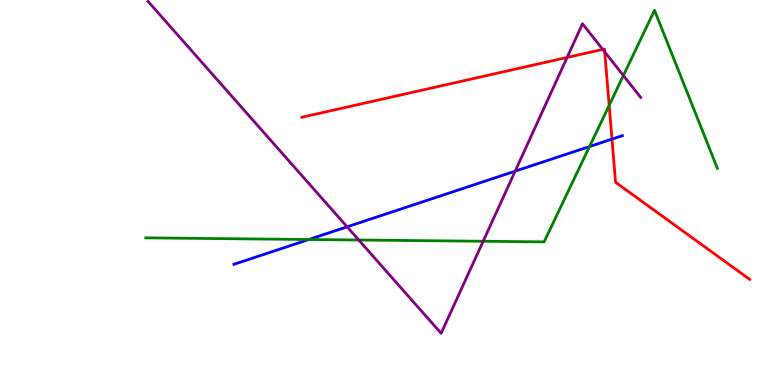[{'lines': ['blue', 'red'], 'intersections': [{'x': 7.9, 'y': 6.39}]}, {'lines': ['green', 'red'], 'intersections': [{'x': 7.86, 'y': 7.26}]}, {'lines': ['purple', 'red'], 'intersections': [{'x': 7.32, 'y': 8.51}, {'x': 7.78, 'y': 8.72}, {'x': 7.8, 'y': 8.65}]}, {'lines': ['blue', 'green'], 'intersections': [{'x': 3.99, 'y': 3.78}, {'x': 7.61, 'y': 6.19}]}, {'lines': ['blue', 'purple'], 'intersections': [{'x': 4.48, 'y': 4.11}, {'x': 6.65, 'y': 5.55}]}, {'lines': ['green', 'purple'], 'intersections': [{'x': 4.63, 'y': 3.77}, {'x': 6.23, 'y': 3.73}, {'x': 8.04, 'y': 8.04}]}]